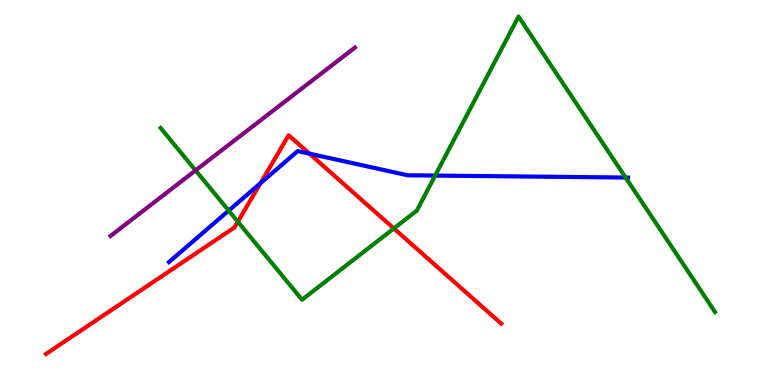[{'lines': ['blue', 'red'], 'intersections': [{'x': 3.36, 'y': 5.24}, {'x': 3.99, 'y': 6.01}]}, {'lines': ['green', 'red'], 'intersections': [{'x': 3.07, 'y': 4.24}, {'x': 5.08, 'y': 4.07}]}, {'lines': ['purple', 'red'], 'intersections': []}, {'lines': ['blue', 'green'], 'intersections': [{'x': 2.95, 'y': 4.53}, {'x': 5.62, 'y': 5.44}, {'x': 8.07, 'y': 5.39}]}, {'lines': ['blue', 'purple'], 'intersections': []}, {'lines': ['green', 'purple'], 'intersections': [{'x': 2.52, 'y': 5.57}]}]